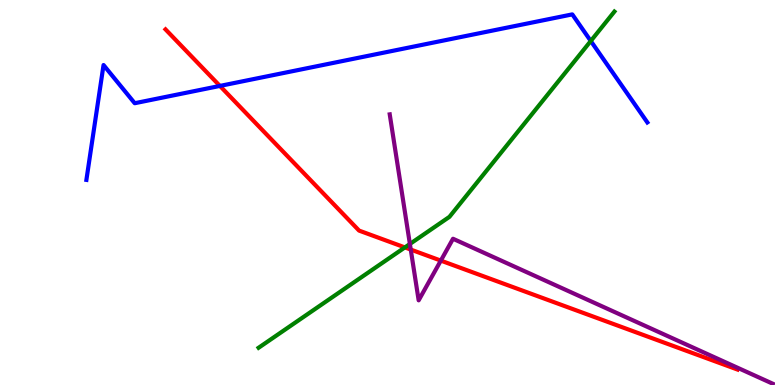[{'lines': ['blue', 'red'], 'intersections': [{'x': 2.84, 'y': 7.77}]}, {'lines': ['green', 'red'], 'intersections': [{'x': 5.22, 'y': 3.57}]}, {'lines': ['purple', 'red'], 'intersections': [{'x': 5.3, 'y': 3.52}, {'x': 5.69, 'y': 3.23}]}, {'lines': ['blue', 'green'], 'intersections': [{'x': 7.62, 'y': 8.94}]}, {'lines': ['blue', 'purple'], 'intersections': []}, {'lines': ['green', 'purple'], 'intersections': [{'x': 5.29, 'y': 3.66}]}]